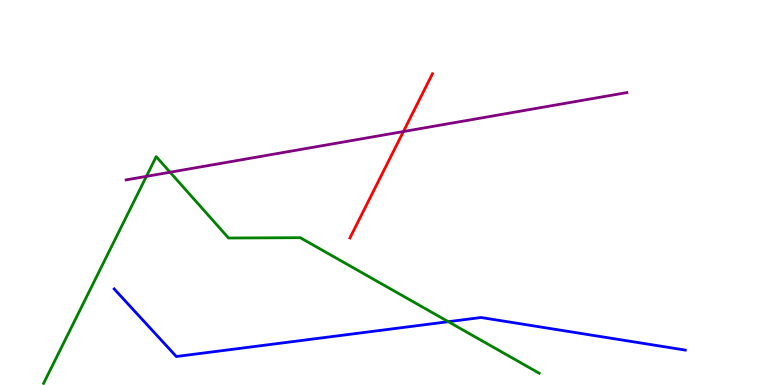[{'lines': ['blue', 'red'], 'intersections': []}, {'lines': ['green', 'red'], 'intersections': []}, {'lines': ['purple', 'red'], 'intersections': [{'x': 5.21, 'y': 6.58}]}, {'lines': ['blue', 'green'], 'intersections': [{'x': 5.78, 'y': 1.64}]}, {'lines': ['blue', 'purple'], 'intersections': []}, {'lines': ['green', 'purple'], 'intersections': [{'x': 1.89, 'y': 5.42}, {'x': 2.19, 'y': 5.53}]}]